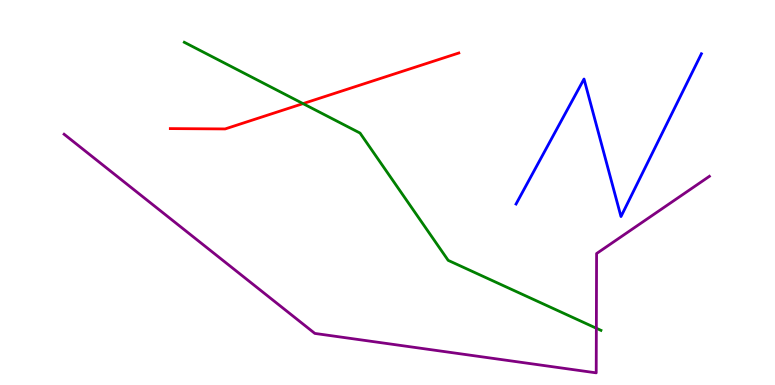[{'lines': ['blue', 'red'], 'intersections': []}, {'lines': ['green', 'red'], 'intersections': [{'x': 3.91, 'y': 7.31}]}, {'lines': ['purple', 'red'], 'intersections': []}, {'lines': ['blue', 'green'], 'intersections': []}, {'lines': ['blue', 'purple'], 'intersections': []}, {'lines': ['green', 'purple'], 'intersections': [{'x': 7.69, 'y': 1.47}]}]